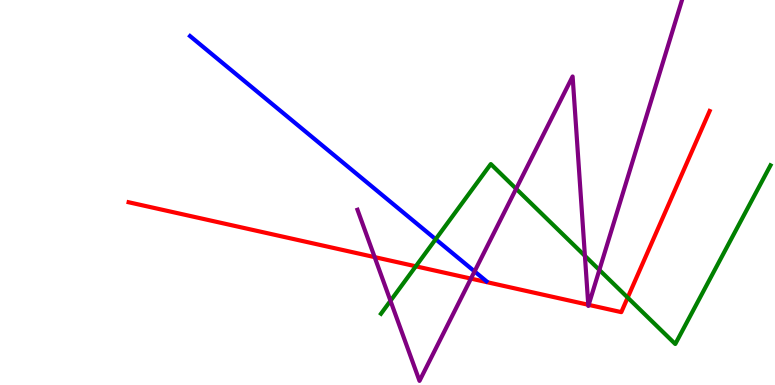[{'lines': ['blue', 'red'], 'intersections': []}, {'lines': ['green', 'red'], 'intersections': [{'x': 5.37, 'y': 3.08}, {'x': 8.1, 'y': 2.27}]}, {'lines': ['purple', 'red'], 'intersections': [{'x': 4.83, 'y': 3.32}, {'x': 6.08, 'y': 2.76}, {'x': 7.59, 'y': 2.08}, {'x': 7.6, 'y': 2.08}]}, {'lines': ['blue', 'green'], 'intersections': [{'x': 5.62, 'y': 3.79}]}, {'lines': ['blue', 'purple'], 'intersections': [{'x': 6.12, 'y': 2.95}]}, {'lines': ['green', 'purple'], 'intersections': [{'x': 5.04, 'y': 2.19}, {'x': 6.66, 'y': 5.1}, {'x': 7.55, 'y': 3.35}, {'x': 7.73, 'y': 2.99}]}]